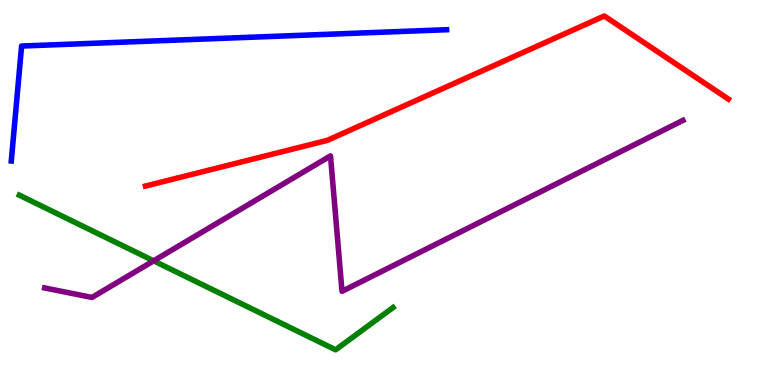[{'lines': ['blue', 'red'], 'intersections': []}, {'lines': ['green', 'red'], 'intersections': []}, {'lines': ['purple', 'red'], 'intersections': []}, {'lines': ['blue', 'green'], 'intersections': []}, {'lines': ['blue', 'purple'], 'intersections': []}, {'lines': ['green', 'purple'], 'intersections': [{'x': 1.98, 'y': 3.23}]}]